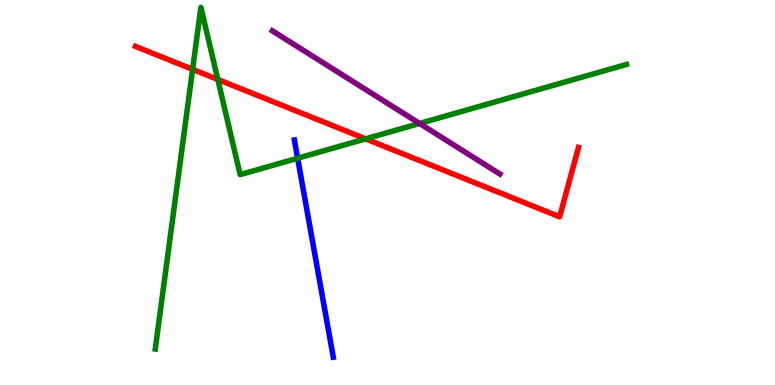[{'lines': ['blue', 'red'], 'intersections': []}, {'lines': ['green', 'red'], 'intersections': [{'x': 2.49, 'y': 8.2}, {'x': 2.81, 'y': 7.94}, {'x': 4.72, 'y': 6.39}]}, {'lines': ['purple', 'red'], 'intersections': []}, {'lines': ['blue', 'green'], 'intersections': [{'x': 3.84, 'y': 5.89}]}, {'lines': ['blue', 'purple'], 'intersections': []}, {'lines': ['green', 'purple'], 'intersections': [{'x': 5.41, 'y': 6.79}]}]